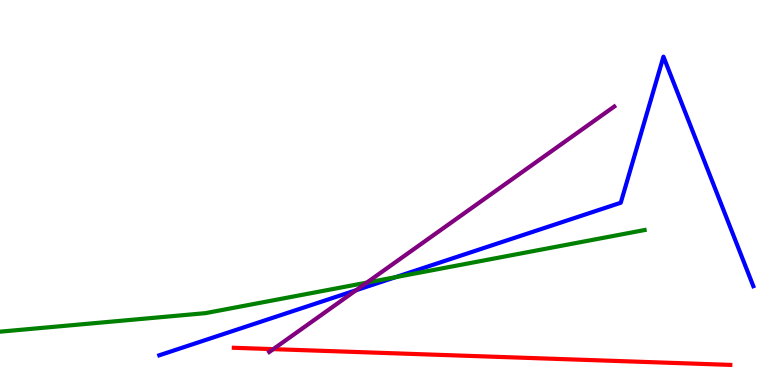[{'lines': ['blue', 'red'], 'intersections': []}, {'lines': ['green', 'red'], 'intersections': []}, {'lines': ['purple', 'red'], 'intersections': [{'x': 3.53, 'y': 0.932}]}, {'lines': ['blue', 'green'], 'intersections': [{'x': 5.11, 'y': 2.8}]}, {'lines': ['blue', 'purple'], 'intersections': [{'x': 4.59, 'y': 2.46}]}, {'lines': ['green', 'purple'], 'intersections': [{'x': 4.73, 'y': 2.66}]}]